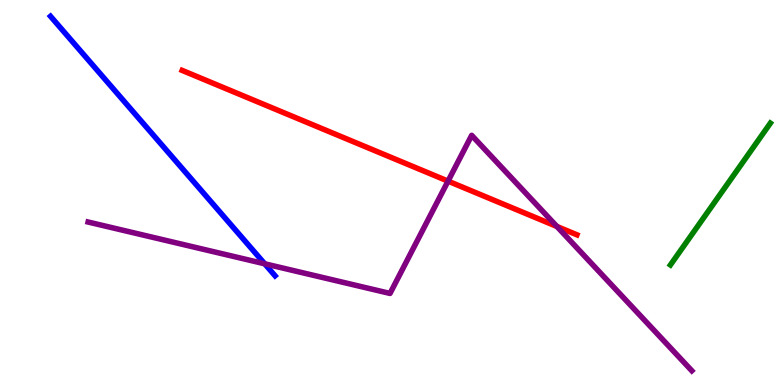[{'lines': ['blue', 'red'], 'intersections': []}, {'lines': ['green', 'red'], 'intersections': []}, {'lines': ['purple', 'red'], 'intersections': [{'x': 5.78, 'y': 5.3}, {'x': 7.19, 'y': 4.12}]}, {'lines': ['blue', 'green'], 'intersections': []}, {'lines': ['blue', 'purple'], 'intersections': [{'x': 3.42, 'y': 3.15}]}, {'lines': ['green', 'purple'], 'intersections': []}]